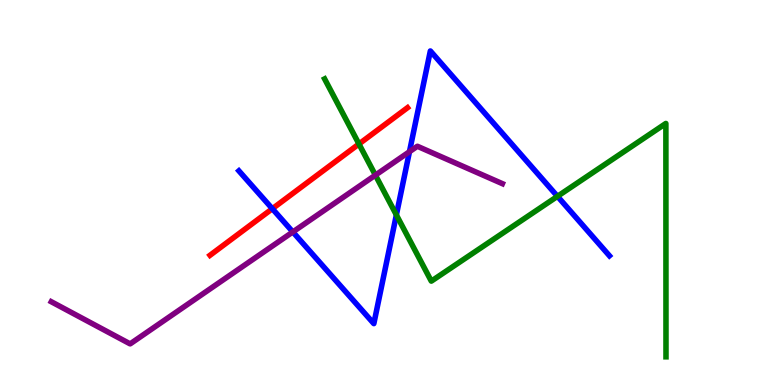[{'lines': ['blue', 'red'], 'intersections': [{'x': 3.51, 'y': 4.58}]}, {'lines': ['green', 'red'], 'intersections': [{'x': 4.63, 'y': 6.26}]}, {'lines': ['purple', 'red'], 'intersections': []}, {'lines': ['blue', 'green'], 'intersections': [{'x': 5.11, 'y': 4.42}, {'x': 7.19, 'y': 4.9}]}, {'lines': ['blue', 'purple'], 'intersections': [{'x': 3.78, 'y': 3.98}, {'x': 5.28, 'y': 6.06}]}, {'lines': ['green', 'purple'], 'intersections': [{'x': 4.84, 'y': 5.45}]}]